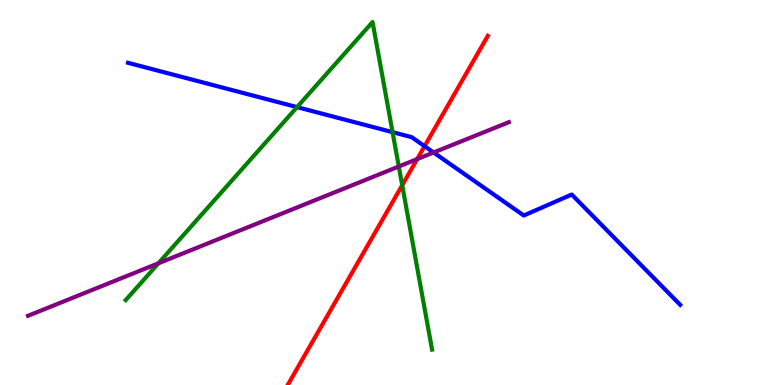[{'lines': ['blue', 'red'], 'intersections': [{'x': 5.48, 'y': 6.2}]}, {'lines': ['green', 'red'], 'intersections': [{'x': 5.19, 'y': 5.19}]}, {'lines': ['purple', 'red'], 'intersections': [{'x': 5.38, 'y': 5.87}]}, {'lines': ['blue', 'green'], 'intersections': [{'x': 3.83, 'y': 7.22}, {'x': 5.07, 'y': 6.57}]}, {'lines': ['blue', 'purple'], 'intersections': [{'x': 5.59, 'y': 6.04}]}, {'lines': ['green', 'purple'], 'intersections': [{'x': 2.04, 'y': 3.16}, {'x': 5.15, 'y': 5.68}]}]